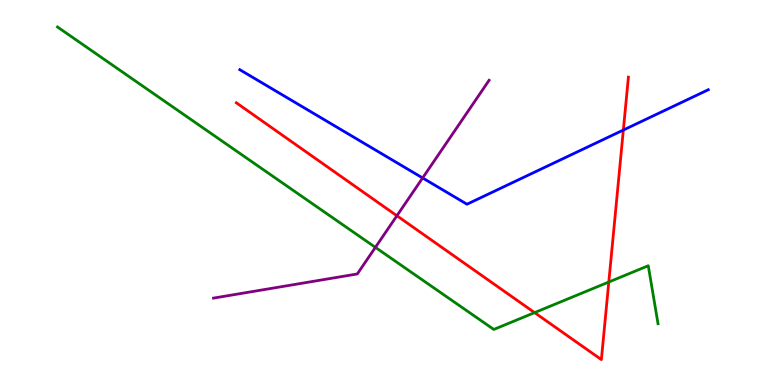[{'lines': ['blue', 'red'], 'intersections': [{'x': 8.04, 'y': 6.62}]}, {'lines': ['green', 'red'], 'intersections': [{'x': 6.9, 'y': 1.88}, {'x': 7.86, 'y': 2.67}]}, {'lines': ['purple', 'red'], 'intersections': [{'x': 5.12, 'y': 4.4}]}, {'lines': ['blue', 'green'], 'intersections': []}, {'lines': ['blue', 'purple'], 'intersections': [{'x': 5.45, 'y': 5.38}]}, {'lines': ['green', 'purple'], 'intersections': [{'x': 4.84, 'y': 3.57}]}]